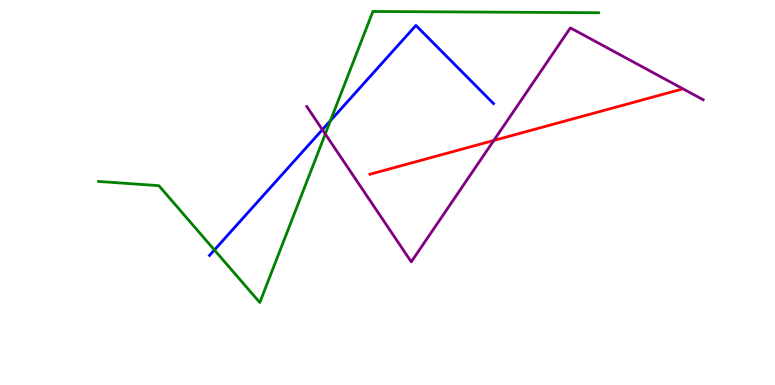[{'lines': ['blue', 'red'], 'intersections': []}, {'lines': ['green', 'red'], 'intersections': []}, {'lines': ['purple', 'red'], 'intersections': [{'x': 6.37, 'y': 6.35}]}, {'lines': ['blue', 'green'], 'intersections': [{'x': 2.77, 'y': 3.51}, {'x': 4.26, 'y': 6.87}]}, {'lines': ['blue', 'purple'], 'intersections': [{'x': 4.16, 'y': 6.63}]}, {'lines': ['green', 'purple'], 'intersections': [{'x': 4.2, 'y': 6.52}]}]